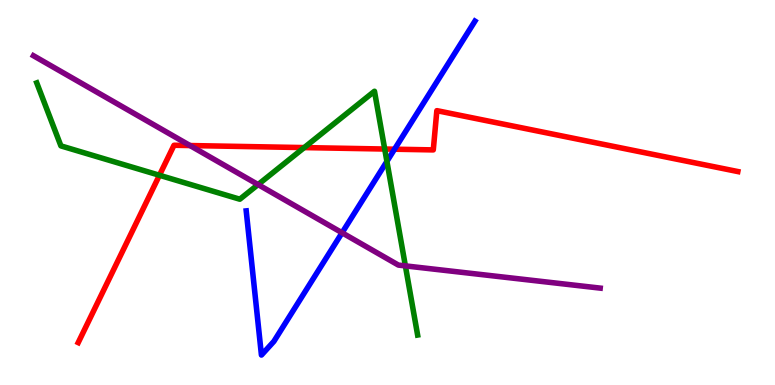[{'lines': ['blue', 'red'], 'intersections': [{'x': 5.09, 'y': 6.12}]}, {'lines': ['green', 'red'], 'intersections': [{'x': 2.06, 'y': 5.45}, {'x': 3.93, 'y': 6.17}, {'x': 4.96, 'y': 6.13}]}, {'lines': ['purple', 'red'], 'intersections': [{'x': 2.45, 'y': 6.22}]}, {'lines': ['blue', 'green'], 'intersections': [{'x': 4.99, 'y': 5.81}]}, {'lines': ['blue', 'purple'], 'intersections': [{'x': 4.41, 'y': 3.95}]}, {'lines': ['green', 'purple'], 'intersections': [{'x': 3.33, 'y': 5.21}, {'x': 5.23, 'y': 3.09}]}]